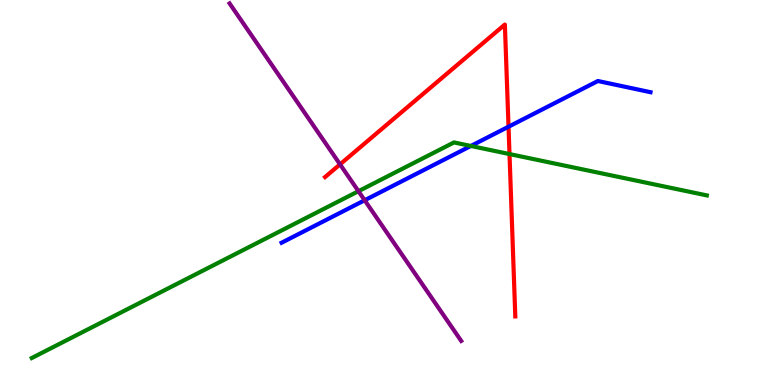[{'lines': ['blue', 'red'], 'intersections': [{'x': 6.56, 'y': 6.71}]}, {'lines': ['green', 'red'], 'intersections': [{'x': 6.57, 'y': 6.0}]}, {'lines': ['purple', 'red'], 'intersections': [{'x': 4.39, 'y': 5.73}]}, {'lines': ['blue', 'green'], 'intersections': [{'x': 6.08, 'y': 6.21}]}, {'lines': ['blue', 'purple'], 'intersections': [{'x': 4.71, 'y': 4.8}]}, {'lines': ['green', 'purple'], 'intersections': [{'x': 4.63, 'y': 5.03}]}]